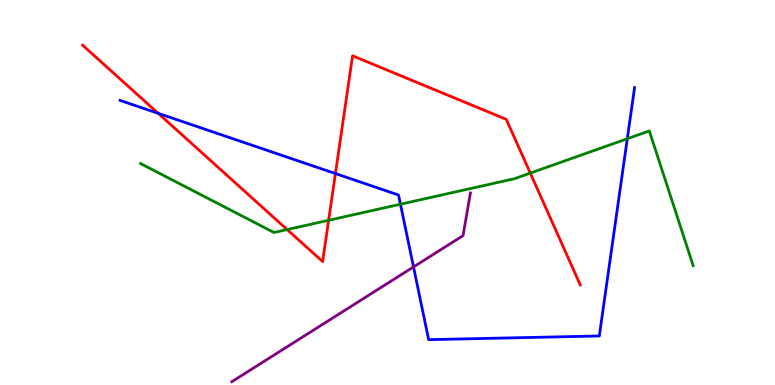[{'lines': ['blue', 'red'], 'intersections': [{'x': 2.04, 'y': 7.06}, {'x': 4.33, 'y': 5.49}]}, {'lines': ['green', 'red'], 'intersections': [{'x': 3.7, 'y': 4.04}, {'x': 4.24, 'y': 4.28}, {'x': 6.84, 'y': 5.5}]}, {'lines': ['purple', 'red'], 'intersections': []}, {'lines': ['blue', 'green'], 'intersections': [{'x': 5.17, 'y': 4.7}, {'x': 8.09, 'y': 6.4}]}, {'lines': ['blue', 'purple'], 'intersections': [{'x': 5.34, 'y': 3.07}]}, {'lines': ['green', 'purple'], 'intersections': []}]